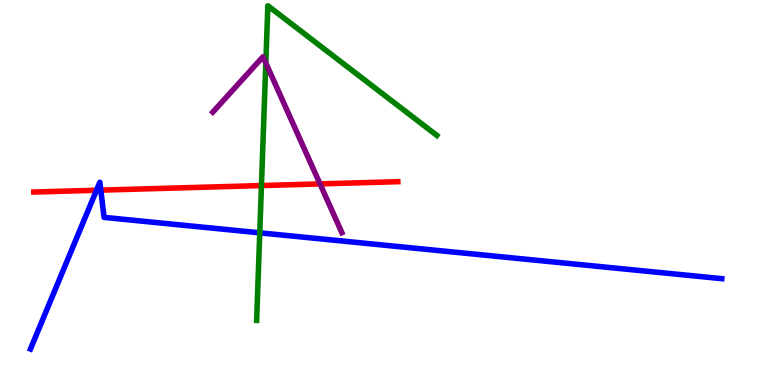[{'lines': ['blue', 'red'], 'intersections': [{'x': 1.25, 'y': 5.06}, {'x': 1.3, 'y': 5.06}]}, {'lines': ['green', 'red'], 'intersections': [{'x': 3.37, 'y': 5.18}]}, {'lines': ['purple', 'red'], 'intersections': [{'x': 4.13, 'y': 5.22}]}, {'lines': ['blue', 'green'], 'intersections': [{'x': 3.35, 'y': 3.95}]}, {'lines': ['blue', 'purple'], 'intersections': []}, {'lines': ['green', 'purple'], 'intersections': [{'x': 3.43, 'y': 8.36}]}]